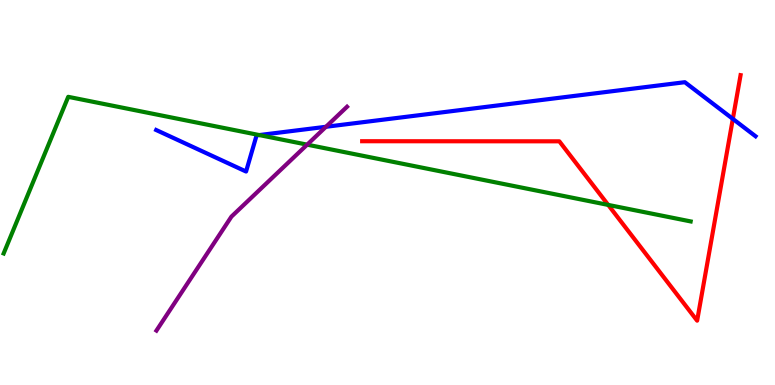[{'lines': ['blue', 'red'], 'intersections': [{'x': 9.46, 'y': 6.91}]}, {'lines': ['green', 'red'], 'intersections': [{'x': 7.85, 'y': 4.68}]}, {'lines': ['purple', 'red'], 'intersections': []}, {'lines': ['blue', 'green'], 'intersections': [{'x': 3.35, 'y': 6.49}]}, {'lines': ['blue', 'purple'], 'intersections': [{'x': 4.21, 'y': 6.71}]}, {'lines': ['green', 'purple'], 'intersections': [{'x': 3.96, 'y': 6.24}]}]